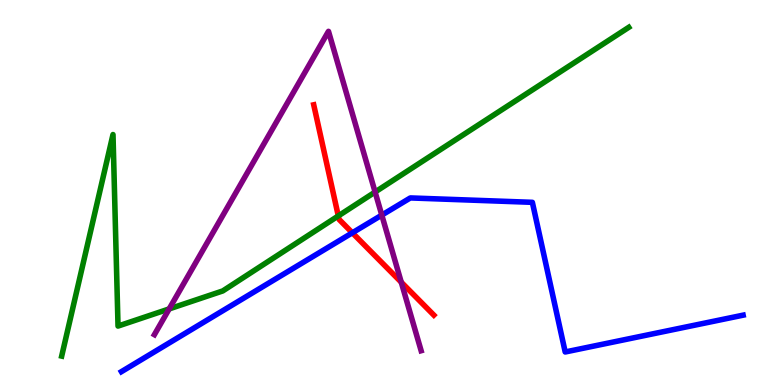[{'lines': ['blue', 'red'], 'intersections': [{'x': 4.55, 'y': 3.95}]}, {'lines': ['green', 'red'], 'intersections': [{'x': 4.37, 'y': 4.39}]}, {'lines': ['purple', 'red'], 'intersections': [{'x': 5.18, 'y': 2.67}]}, {'lines': ['blue', 'green'], 'intersections': []}, {'lines': ['blue', 'purple'], 'intersections': [{'x': 4.93, 'y': 4.41}]}, {'lines': ['green', 'purple'], 'intersections': [{'x': 2.18, 'y': 1.98}, {'x': 4.84, 'y': 5.01}]}]